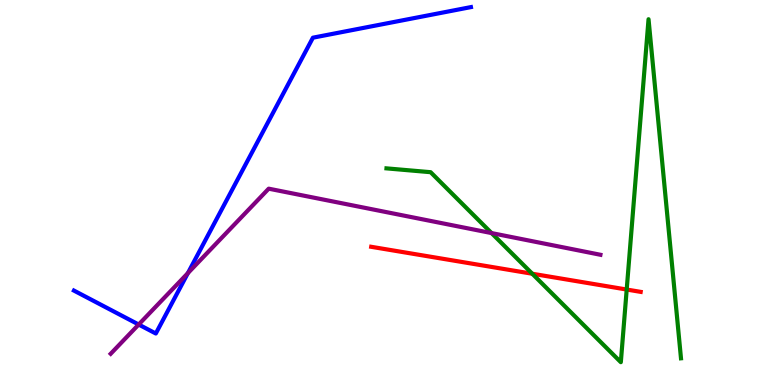[{'lines': ['blue', 'red'], 'intersections': []}, {'lines': ['green', 'red'], 'intersections': [{'x': 6.87, 'y': 2.89}, {'x': 8.09, 'y': 2.48}]}, {'lines': ['purple', 'red'], 'intersections': []}, {'lines': ['blue', 'green'], 'intersections': []}, {'lines': ['blue', 'purple'], 'intersections': [{'x': 1.79, 'y': 1.57}, {'x': 2.42, 'y': 2.91}]}, {'lines': ['green', 'purple'], 'intersections': [{'x': 6.34, 'y': 3.95}]}]